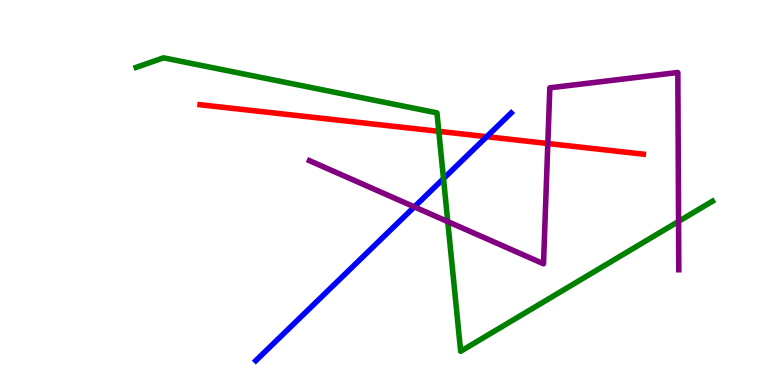[{'lines': ['blue', 'red'], 'intersections': [{'x': 6.28, 'y': 6.45}]}, {'lines': ['green', 'red'], 'intersections': [{'x': 5.66, 'y': 6.59}]}, {'lines': ['purple', 'red'], 'intersections': [{'x': 7.07, 'y': 6.27}]}, {'lines': ['blue', 'green'], 'intersections': [{'x': 5.72, 'y': 5.36}]}, {'lines': ['blue', 'purple'], 'intersections': [{'x': 5.35, 'y': 4.63}]}, {'lines': ['green', 'purple'], 'intersections': [{'x': 5.78, 'y': 4.24}, {'x': 8.76, 'y': 4.25}]}]